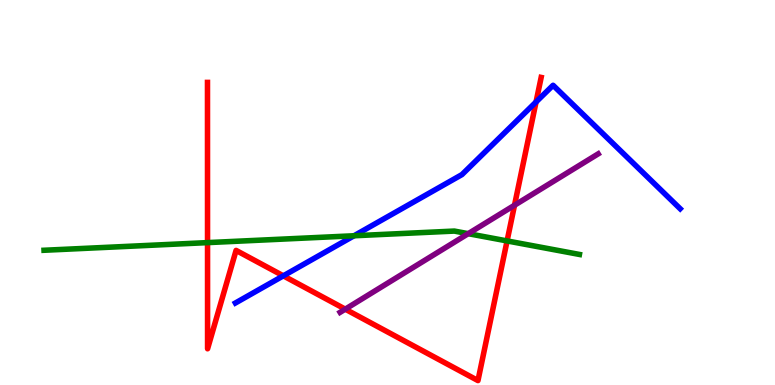[{'lines': ['blue', 'red'], 'intersections': [{'x': 3.66, 'y': 2.84}, {'x': 6.92, 'y': 7.35}]}, {'lines': ['green', 'red'], 'intersections': [{'x': 2.68, 'y': 3.7}, {'x': 6.54, 'y': 3.74}]}, {'lines': ['purple', 'red'], 'intersections': [{'x': 4.46, 'y': 1.97}, {'x': 6.64, 'y': 4.67}]}, {'lines': ['blue', 'green'], 'intersections': [{'x': 4.57, 'y': 3.88}]}, {'lines': ['blue', 'purple'], 'intersections': []}, {'lines': ['green', 'purple'], 'intersections': [{'x': 6.04, 'y': 3.93}]}]